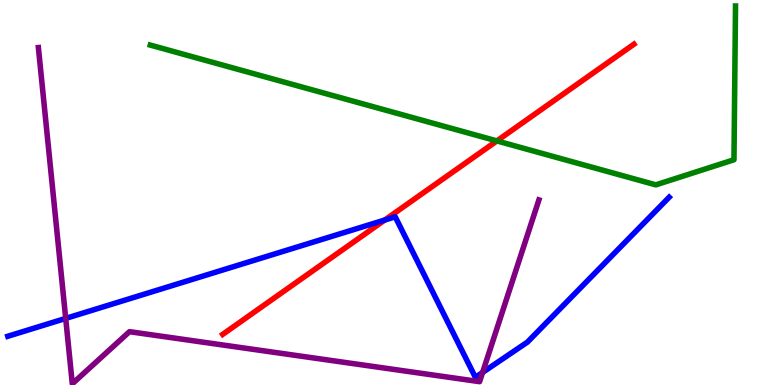[{'lines': ['blue', 'red'], 'intersections': [{'x': 4.96, 'y': 4.28}]}, {'lines': ['green', 'red'], 'intersections': [{'x': 6.41, 'y': 6.34}]}, {'lines': ['purple', 'red'], 'intersections': []}, {'lines': ['blue', 'green'], 'intersections': []}, {'lines': ['blue', 'purple'], 'intersections': [{'x': 0.848, 'y': 1.73}, {'x': 6.23, 'y': 0.326}]}, {'lines': ['green', 'purple'], 'intersections': []}]